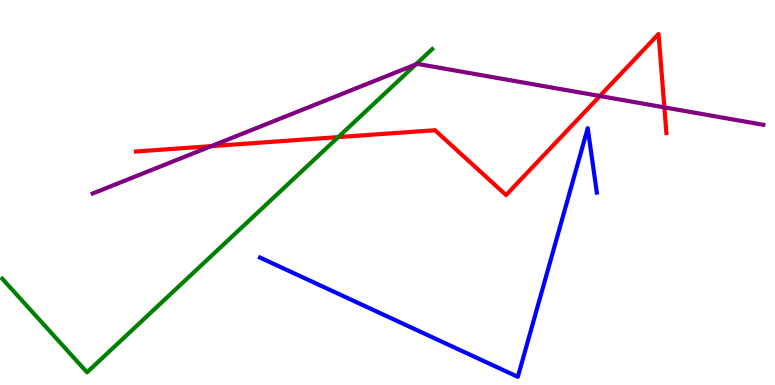[{'lines': ['blue', 'red'], 'intersections': []}, {'lines': ['green', 'red'], 'intersections': [{'x': 4.36, 'y': 6.44}]}, {'lines': ['purple', 'red'], 'intersections': [{'x': 2.73, 'y': 6.2}, {'x': 7.74, 'y': 7.51}, {'x': 8.57, 'y': 7.21}]}, {'lines': ['blue', 'green'], 'intersections': []}, {'lines': ['blue', 'purple'], 'intersections': []}, {'lines': ['green', 'purple'], 'intersections': [{'x': 5.37, 'y': 8.33}]}]